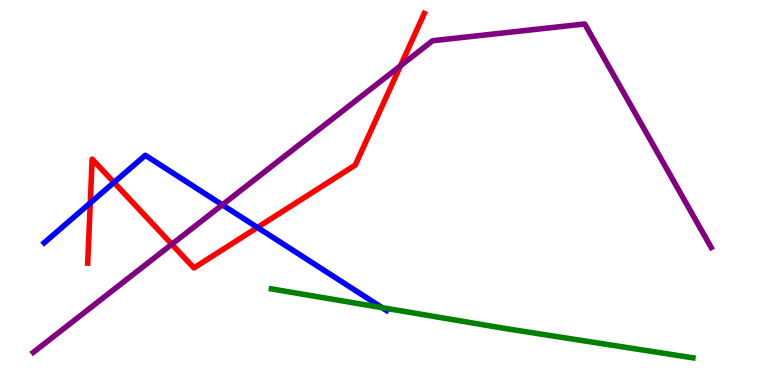[{'lines': ['blue', 'red'], 'intersections': [{'x': 1.16, 'y': 4.73}, {'x': 1.47, 'y': 5.26}, {'x': 3.32, 'y': 4.09}]}, {'lines': ['green', 'red'], 'intersections': []}, {'lines': ['purple', 'red'], 'intersections': [{'x': 2.22, 'y': 3.66}, {'x': 5.17, 'y': 8.29}]}, {'lines': ['blue', 'green'], 'intersections': [{'x': 4.93, 'y': 2.01}]}, {'lines': ['blue', 'purple'], 'intersections': [{'x': 2.87, 'y': 4.68}]}, {'lines': ['green', 'purple'], 'intersections': []}]